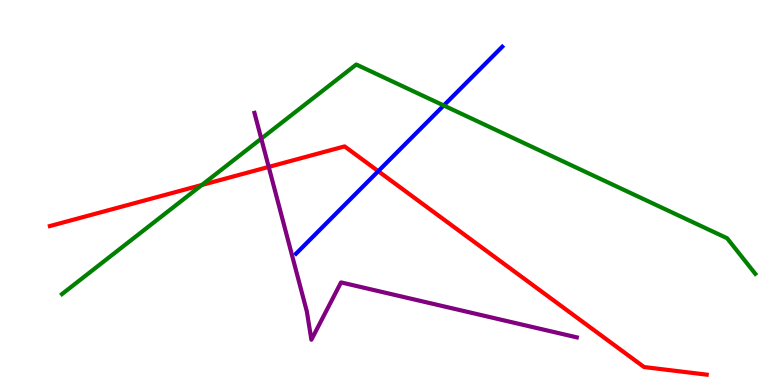[{'lines': ['blue', 'red'], 'intersections': [{'x': 4.88, 'y': 5.55}]}, {'lines': ['green', 'red'], 'intersections': [{'x': 2.6, 'y': 5.2}]}, {'lines': ['purple', 'red'], 'intersections': [{'x': 3.47, 'y': 5.66}]}, {'lines': ['blue', 'green'], 'intersections': [{'x': 5.73, 'y': 7.26}]}, {'lines': ['blue', 'purple'], 'intersections': []}, {'lines': ['green', 'purple'], 'intersections': [{'x': 3.37, 'y': 6.4}]}]